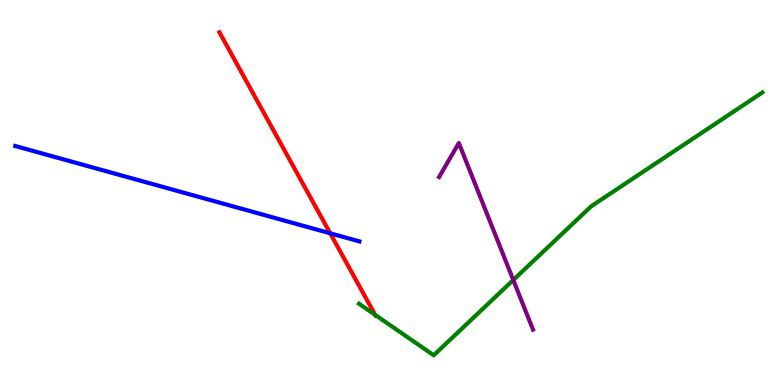[{'lines': ['blue', 'red'], 'intersections': [{'x': 4.26, 'y': 3.94}]}, {'lines': ['green', 'red'], 'intersections': [{'x': 4.84, 'y': 1.82}]}, {'lines': ['purple', 'red'], 'intersections': []}, {'lines': ['blue', 'green'], 'intersections': []}, {'lines': ['blue', 'purple'], 'intersections': []}, {'lines': ['green', 'purple'], 'intersections': [{'x': 6.62, 'y': 2.73}]}]